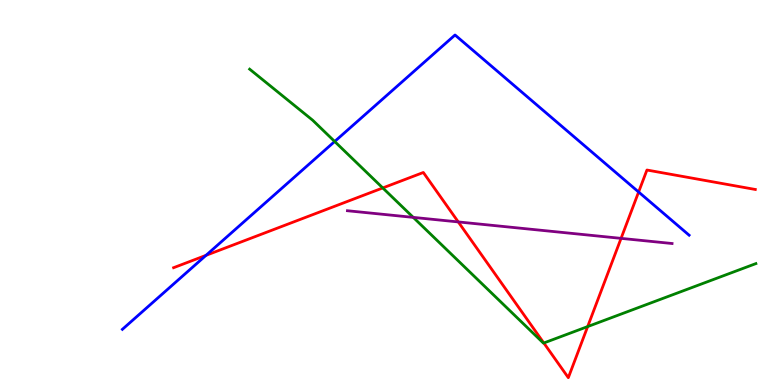[{'lines': ['blue', 'red'], 'intersections': [{'x': 2.66, 'y': 3.37}, {'x': 8.24, 'y': 5.01}]}, {'lines': ['green', 'red'], 'intersections': [{'x': 4.94, 'y': 5.12}, {'x': 7.02, 'y': 1.09}, {'x': 7.58, 'y': 1.52}]}, {'lines': ['purple', 'red'], 'intersections': [{'x': 5.91, 'y': 4.24}, {'x': 8.01, 'y': 3.81}]}, {'lines': ['blue', 'green'], 'intersections': [{'x': 4.32, 'y': 6.33}]}, {'lines': ['blue', 'purple'], 'intersections': []}, {'lines': ['green', 'purple'], 'intersections': [{'x': 5.33, 'y': 4.35}]}]